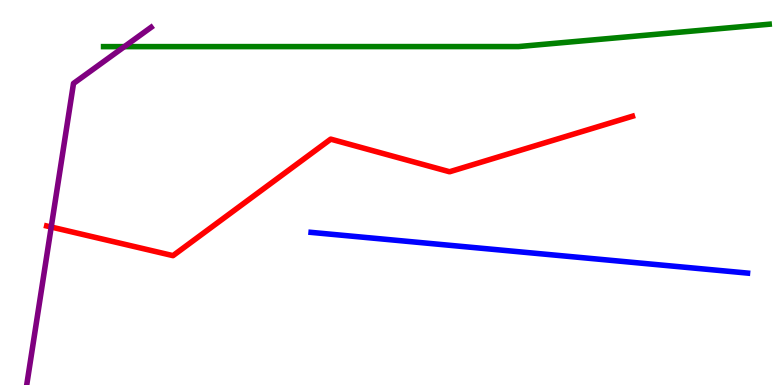[{'lines': ['blue', 'red'], 'intersections': []}, {'lines': ['green', 'red'], 'intersections': []}, {'lines': ['purple', 'red'], 'intersections': [{'x': 0.661, 'y': 4.1}]}, {'lines': ['blue', 'green'], 'intersections': []}, {'lines': ['blue', 'purple'], 'intersections': []}, {'lines': ['green', 'purple'], 'intersections': [{'x': 1.61, 'y': 8.79}]}]